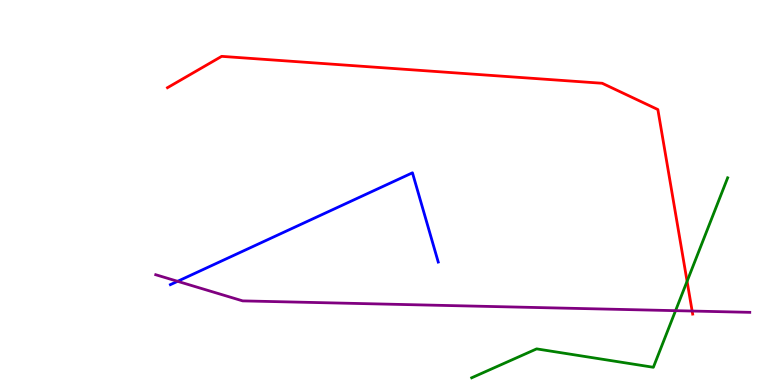[{'lines': ['blue', 'red'], 'intersections': []}, {'lines': ['green', 'red'], 'intersections': [{'x': 8.87, 'y': 2.69}]}, {'lines': ['purple', 'red'], 'intersections': [{'x': 8.93, 'y': 1.92}]}, {'lines': ['blue', 'green'], 'intersections': []}, {'lines': ['blue', 'purple'], 'intersections': [{'x': 2.29, 'y': 2.69}]}, {'lines': ['green', 'purple'], 'intersections': [{'x': 8.72, 'y': 1.93}]}]